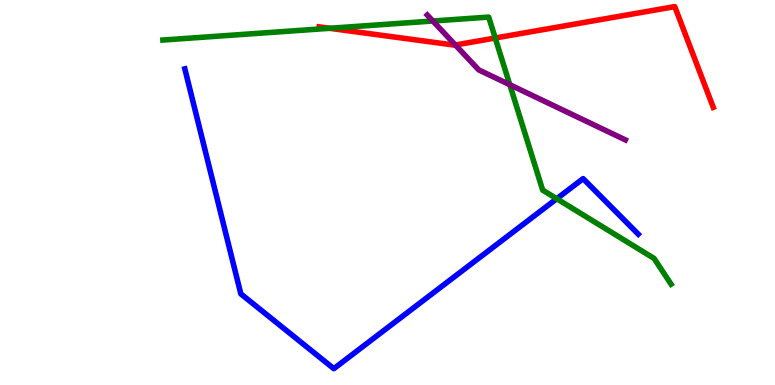[{'lines': ['blue', 'red'], 'intersections': []}, {'lines': ['green', 'red'], 'intersections': [{'x': 4.25, 'y': 9.27}, {'x': 6.39, 'y': 9.01}]}, {'lines': ['purple', 'red'], 'intersections': [{'x': 5.88, 'y': 8.83}]}, {'lines': ['blue', 'green'], 'intersections': [{'x': 7.18, 'y': 4.84}]}, {'lines': ['blue', 'purple'], 'intersections': []}, {'lines': ['green', 'purple'], 'intersections': [{'x': 5.59, 'y': 9.45}, {'x': 6.58, 'y': 7.8}]}]